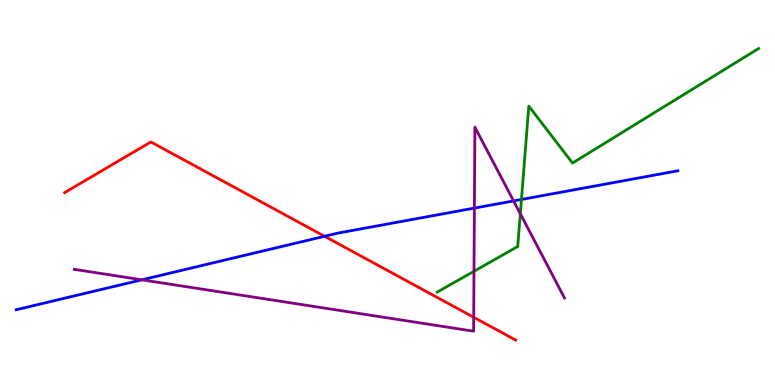[{'lines': ['blue', 'red'], 'intersections': [{'x': 4.19, 'y': 3.86}]}, {'lines': ['green', 'red'], 'intersections': []}, {'lines': ['purple', 'red'], 'intersections': [{'x': 6.11, 'y': 1.76}]}, {'lines': ['blue', 'green'], 'intersections': [{'x': 6.73, 'y': 4.82}]}, {'lines': ['blue', 'purple'], 'intersections': [{'x': 1.83, 'y': 2.73}, {'x': 6.12, 'y': 4.59}, {'x': 6.63, 'y': 4.78}]}, {'lines': ['green', 'purple'], 'intersections': [{'x': 6.12, 'y': 2.95}, {'x': 6.71, 'y': 4.45}]}]